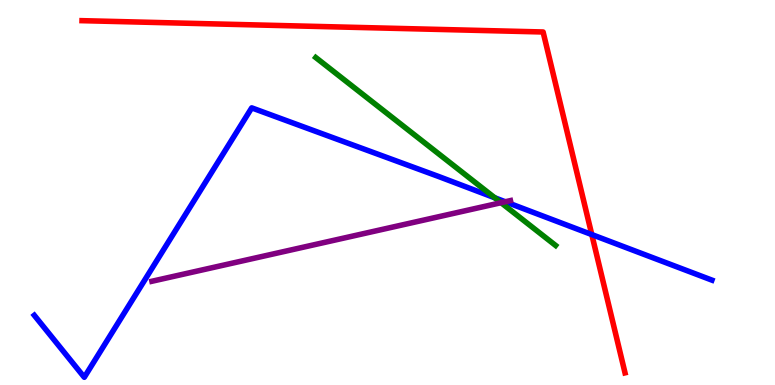[{'lines': ['blue', 'red'], 'intersections': [{'x': 7.64, 'y': 3.91}]}, {'lines': ['green', 'red'], 'intersections': []}, {'lines': ['purple', 'red'], 'intersections': []}, {'lines': ['blue', 'green'], 'intersections': [{'x': 6.38, 'y': 4.86}]}, {'lines': ['blue', 'purple'], 'intersections': [{'x': 6.52, 'y': 4.76}]}, {'lines': ['green', 'purple'], 'intersections': [{'x': 6.47, 'y': 4.74}]}]